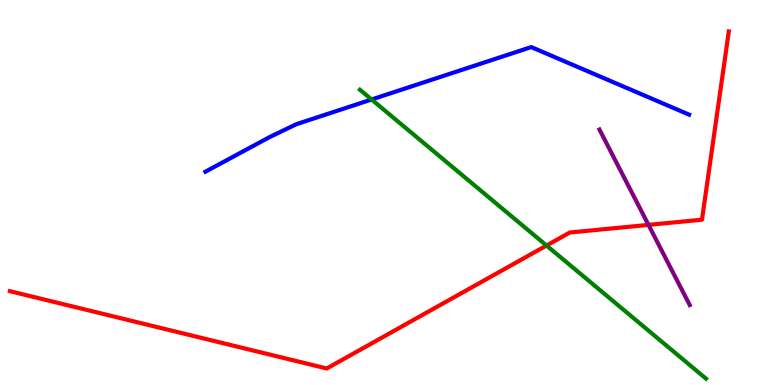[{'lines': ['blue', 'red'], 'intersections': []}, {'lines': ['green', 'red'], 'intersections': [{'x': 7.05, 'y': 3.62}]}, {'lines': ['purple', 'red'], 'intersections': [{'x': 8.37, 'y': 4.16}]}, {'lines': ['blue', 'green'], 'intersections': [{'x': 4.79, 'y': 7.42}]}, {'lines': ['blue', 'purple'], 'intersections': []}, {'lines': ['green', 'purple'], 'intersections': []}]